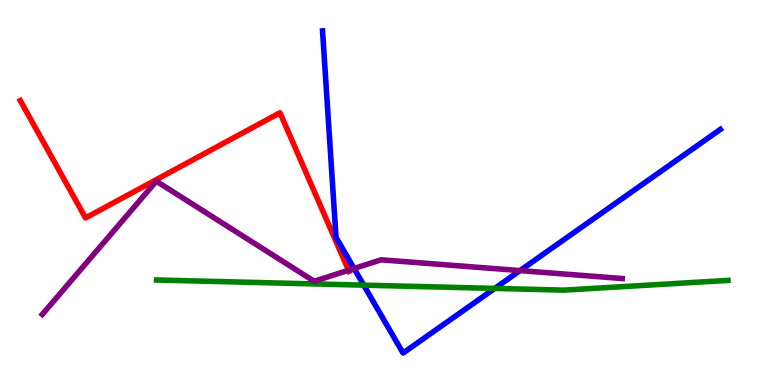[{'lines': ['blue', 'red'], 'intersections': []}, {'lines': ['green', 'red'], 'intersections': []}, {'lines': ['purple', 'red'], 'intersections': [{'x': 4.5, 'y': 2.98}]}, {'lines': ['blue', 'green'], 'intersections': [{'x': 4.69, 'y': 2.59}, {'x': 6.38, 'y': 2.51}]}, {'lines': ['blue', 'purple'], 'intersections': [{'x': 4.57, 'y': 3.03}, {'x': 6.71, 'y': 2.97}]}, {'lines': ['green', 'purple'], 'intersections': []}]